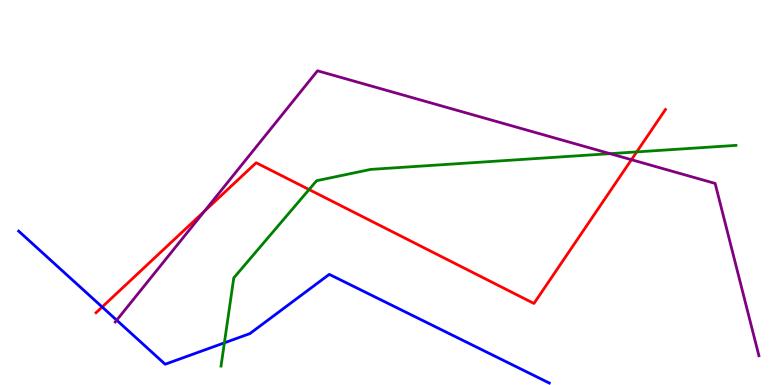[{'lines': ['blue', 'red'], 'intersections': [{'x': 1.32, 'y': 2.03}]}, {'lines': ['green', 'red'], 'intersections': [{'x': 3.99, 'y': 5.08}, {'x': 8.22, 'y': 6.05}]}, {'lines': ['purple', 'red'], 'intersections': [{'x': 2.64, 'y': 4.51}, {'x': 8.15, 'y': 5.85}]}, {'lines': ['blue', 'green'], 'intersections': [{'x': 2.9, 'y': 1.1}]}, {'lines': ['blue', 'purple'], 'intersections': [{'x': 1.51, 'y': 1.68}]}, {'lines': ['green', 'purple'], 'intersections': [{'x': 7.87, 'y': 6.01}]}]